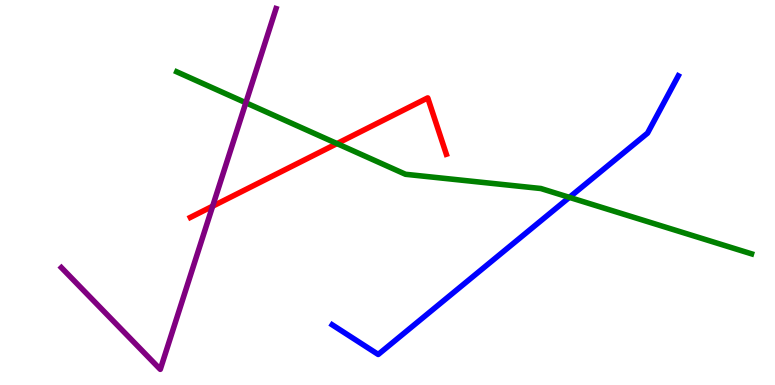[{'lines': ['blue', 'red'], 'intersections': []}, {'lines': ['green', 'red'], 'intersections': [{'x': 4.35, 'y': 6.27}]}, {'lines': ['purple', 'red'], 'intersections': [{'x': 2.74, 'y': 4.64}]}, {'lines': ['blue', 'green'], 'intersections': [{'x': 7.35, 'y': 4.87}]}, {'lines': ['blue', 'purple'], 'intersections': []}, {'lines': ['green', 'purple'], 'intersections': [{'x': 3.17, 'y': 7.33}]}]